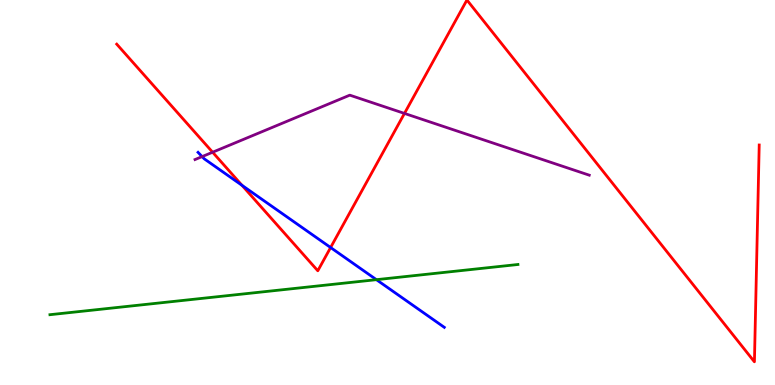[{'lines': ['blue', 'red'], 'intersections': [{'x': 3.12, 'y': 5.19}, {'x': 4.27, 'y': 3.57}]}, {'lines': ['green', 'red'], 'intersections': []}, {'lines': ['purple', 'red'], 'intersections': [{'x': 2.74, 'y': 6.05}, {'x': 5.22, 'y': 7.05}]}, {'lines': ['blue', 'green'], 'intersections': [{'x': 4.86, 'y': 2.74}]}, {'lines': ['blue', 'purple'], 'intersections': [{'x': 2.61, 'y': 5.93}]}, {'lines': ['green', 'purple'], 'intersections': []}]